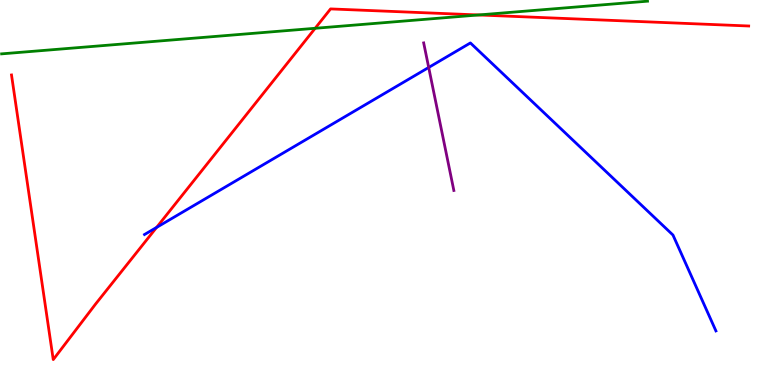[{'lines': ['blue', 'red'], 'intersections': [{'x': 2.02, 'y': 4.09}]}, {'lines': ['green', 'red'], 'intersections': [{'x': 4.07, 'y': 9.27}, {'x': 6.18, 'y': 9.61}]}, {'lines': ['purple', 'red'], 'intersections': []}, {'lines': ['blue', 'green'], 'intersections': []}, {'lines': ['blue', 'purple'], 'intersections': [{'x': 5.53, 'y': 8.25}]}, {'lines': ['green', 'purple'], 'intersections': []}]